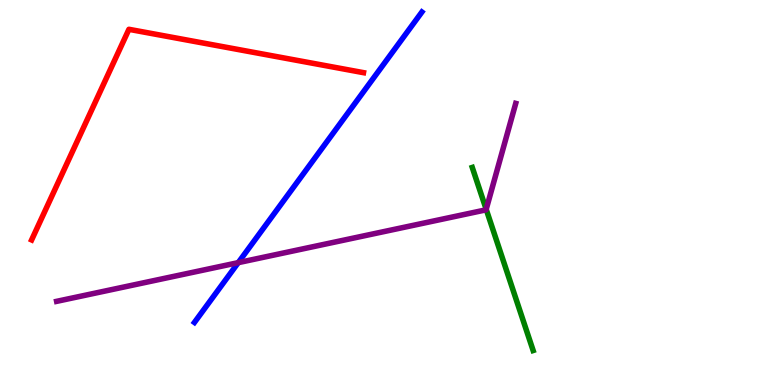[{'lines': ['blue', 'red'], 'intersections': []}, {'lines': ['green', 'red'], 'intersections': []}, {'lines': ['purple', 'red'], 'intersections': []}, {'lines': ['blue', 'green'], 'intersections': []}, {'lines': ['blue', 'purple'], 'intersections': [{'x': 3.07, 'y': 3.18}]}, {'lines': ['green', 'purple'], 'intersections': [{'x': 6.27, 'y': 4.56}]}]